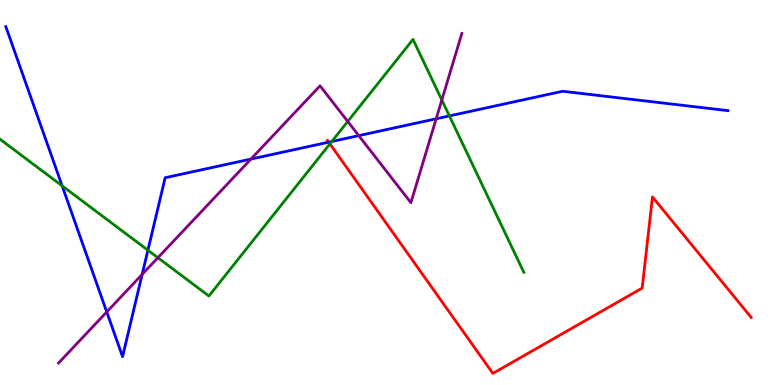[{'lines': ['blue', 'red'], 'intersections': [{'x': 4.24, 'y': 6.31}]}, {'lines': ['green', 'red'], 'intersections': [{'x': 4.26, 'y': 6.26}]}, {'lines': ['purple', 'red'], 'intersections': []}, {'lines': ['blue', 'green'], 'intersections': [{'x': 0.802, 'y': 5.17}, {'x': 1.91, 'y': 3.5}, {'x': 4.28, 'y': 6.33}, {'x': 5.8, 'y': 6.99}]}, {'lines': ['blue', 'purple'], 'intersections': [{'x': 1.38, 'y': 1.9}, {'x': 1.83, 'y': 2.87}, {'x': 3.24, 'y': 5.87}, {'x': 4.63, 'y': 6.48}, {'x': 5.63, 'y': 6.91}]}, {'lines': ['green', 'purple'], 'intersections': [{'x': 2.04, 'y': 3.31}, {'x': 4.49, 'y': 6.85}, {'x': 5.7, 'y': 7.4}]}]